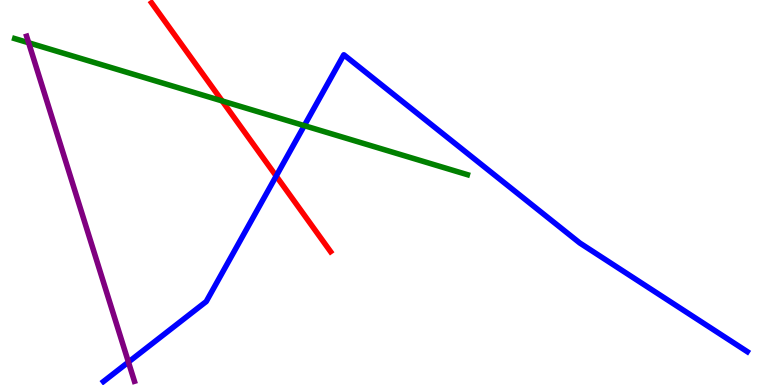[{'lines': ['blue', 'red'], 'intersections': [{'x': 3.56, 'y': 5.43}]}, {'lines': ['green', 'red'], 'intersections': [{'x': 2.87, 'y': 7.38}]}, {'lines': ['purple', 'red'], 'intersections': []}, {'lines': ['blue', 'green'], 'intersections': [{'x': 3.93, 'y': 6.74}]}, {'lines': ['blue', 'purple'], 'intersections': [{'x': 1.66, 'y': 0.595}]}, {'lines': ['green', 'purple'], 'intersections': [{'x': 0.37, 'y': 8.89}]}]